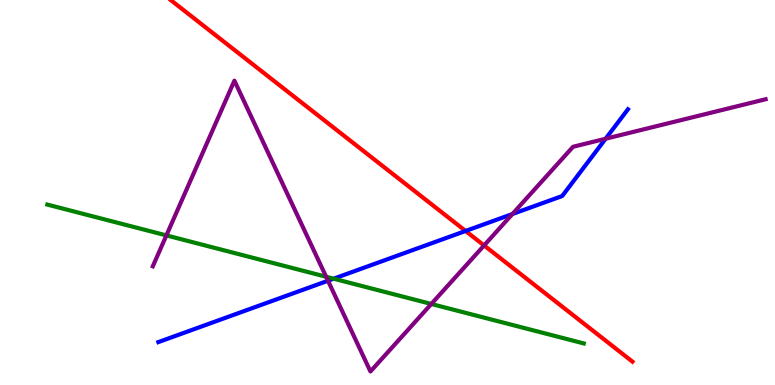[{'lines': ['blue', 'red'], 'intersections': [{'x': 6.01, 'y': 4.0}]}, {'lines': ['green', 'red'], 'intersections': []}, {'lines': ['purple', 'red'], 'intersections': [{'x': 6.25, 'y': 3.62}]}, {'lines': ['blue', 'green'], 'intersections': [{'x': 4.31, 'y': 2.76}]}, {'lines': ['blue', 'purple'], 'intersections': [{'x': 4.23, 'y': 2.71}, {'x': 6.61, 'y': 4.44}, {'x': 7.81, 'y': 6.4}]}, {'lines': ['green', 'purple'], 'intersections': [{'x': 2.15, 'y': 3.89}, {'x': 4.21, 'y': 2.81}, {'x': 5.57, 'y': 2.1}]}]